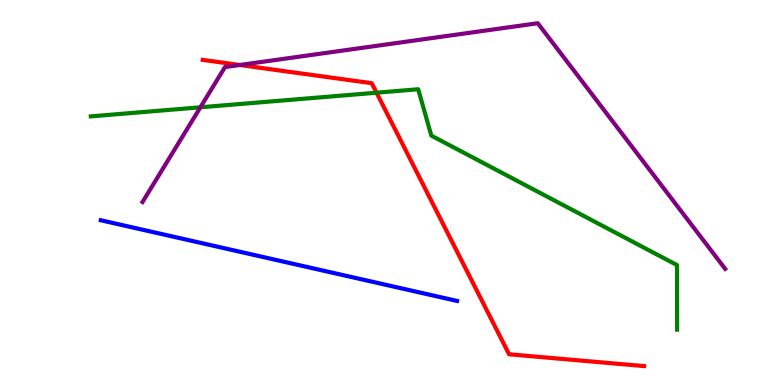[{'lines': ['blue', 'red'], 'intersections': []}, {'lines': ['green', 'red'], 'intersections': [{'x': 4.86, 'y': 7.59}]}, {'lines': ['purple', 'red'], 'intersections': [{'x': 3.09, 'y': 8.31}]}, {'lines': ['blue', 'green'], 'intersections': []}, {'lines': ['blue', 'purple'], 'intersections': []}, {'lines': ['green', 'purple'], 'intersections': [{'x': 2.59, 'y': 7.21}]}]